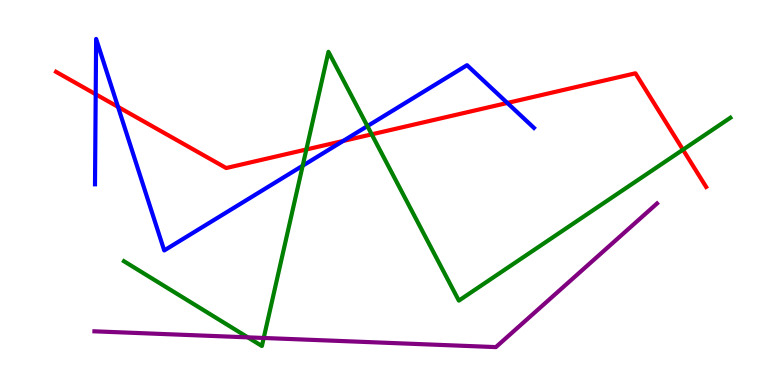[{'lines': ['blue', 'red'], 'intersections': [{'x': 1.23, 'y': 7.55}, {'x': 1.52, 'y': 7.22}, {'x': 4.43, 'y': 6.34}, {'x': 6.55, 'y': 7.33}]}, {'lines': ['green', 'red'], 'intersections': [{'x': 3.95, 'y': 6.12}, {'x': 4.8, 'y': 6.51}, {'x': 8.81, 'y': 6.11}]}, {'lines': ['purple', 'red'], 'intersections': []}, {'lines': ['blue', 'green'], 'intersections': [{'x': 3.91, 'y': 5.7}, {'x': 4.74, 'y': 6.72}]}, {'lines': ['blue', 'purple'], 'intersections': []}, {'lines': ['green', 'purple'], 'intersections': [{'x': 3.2, 'y': 1.24}, {'x': 3.4, 'y': 1.22}]}]